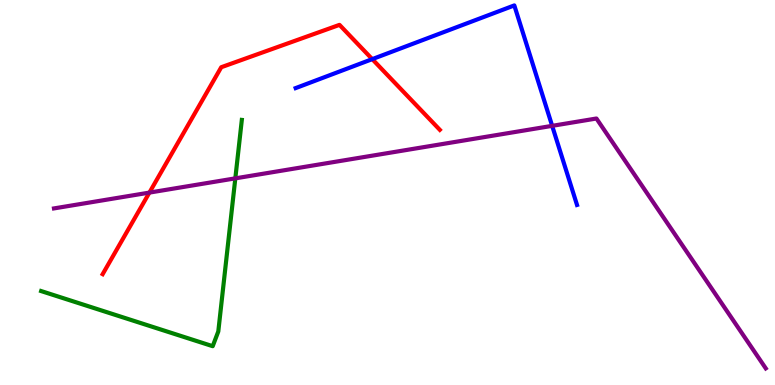[{'lines': ['blue', 'red'], 'intersections': [{'x': 4.8, 'y': 8.46}]}, {'lines': ['green', 'red'], 'intersections': []}, {'lines': ['purple', 'red'], 'intersections': [{'x': 1.93, 'y': 5.0}]}, {'lines': ['blue', 'green'], 'intersections': []}, {'lines': ['blue', 'purple'], 'intersections': [{'x': 7.12, 'y': 6.73}]}, {'lines': ['green', 'purple'], 'intersections': [{'x': 3.04, 'y': 5.37}]}]